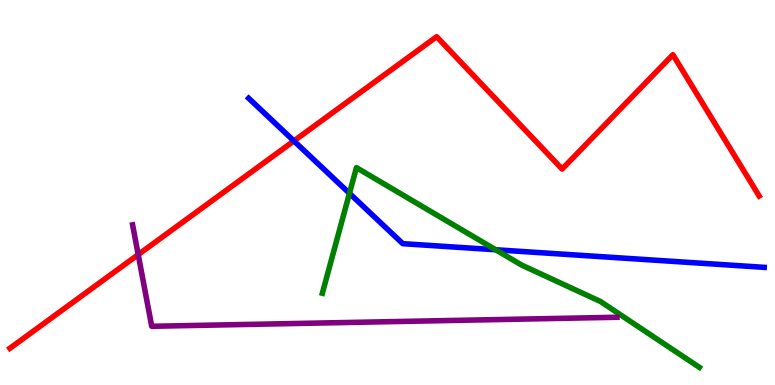[{'lines': ['blue', 'red'], 'intersections': [{'x': 3.79, 'y': 6.34}]}, {'lines': ['green', 'red'], 'intersections': []}, {'lines': ['purple', 'red'], 'intersections': [{'x': 1.78, 'y': 3.39}]}, {'lines': ['blue', 'green'], 'intersections': [{'x': 4.51, 'y': 4.98}, {'x': 6.4, 'y': 3.51}]}, {'lines': ['blue', 'purple'], 'intersections': []}, {'lines': ['green', 'purple'], 'intersections': []}]